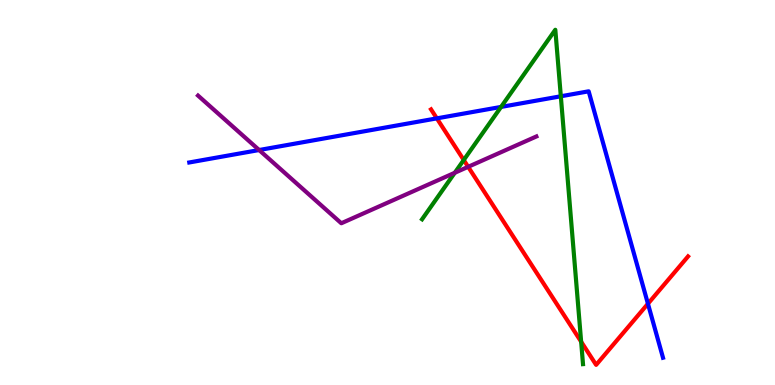[{'lines': ['blue', 'red'], 'intersections': [{'x': 5.64, 'y': 6.93}, {'x': 8.36, 'y': 2.11}]}, {'lines': ['green', 'red'], 'intersections': [{'x': 5.98, 'y': 5.84}, {'x': 7.5, 'y': 1.12}]}, {'lines': ['purple', 'red'], 'intersections': [{'x': 6.04, 'y': 5.67}]}, {'lines': ['blue', 'green'], 'intersections': [{'x': 6.47, 'y': 7.22}, {'x': 7.24, 'y': 7.5}]}, {'lines': ['blue', 'purple'], 'intersections': [{'x': 3.34, 'y': 6.1}]}, {'lines': ['green', 'purple'], 'intersections': [{'x': 5.87, 'y': 5.51}]}]